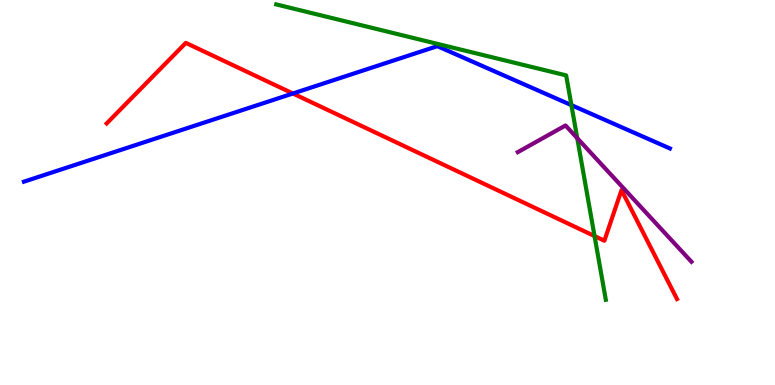[{'lines': ['blue', 'red'], 'intersections': [{'x': 3.78, 'y': 7.57}]}, {'lines': ['green', 'red'], 'intersections': [{'x': 7.67, 'y': 3.87}]}, {'lines': ['purple', 'red'], 'intersections': []}, {'lines': ['blue', 'green'], 'intersections': [{'x': 7.37, 'y': 7.27}]}, {'lines': ['blue', 'purple'], 'intersections': []}, {'lines': ['green', 'purple'], 'intersections': [{'x': 7.45, 'y': 6.41}]}]